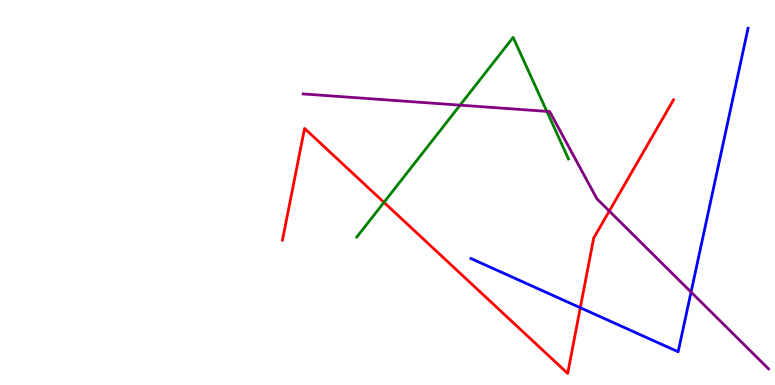[{'lines': ['blue', 'red'], 'intersections': [{'x': 7.49, 'y': 2.01}]}, {'lines': ['green', 'red'], 'intersections': [{'x': 4.95, 'y': 4.74}]}, {'lines': ['purple', 'red'], 'intersections': [{'x': 7.86, 'y': 4.52}]}, {'lines': ['blue', 'green'], 'intersections': []}, {'lines': ['blue', 'purple'], 'intersections': [{'x': 8.92, 'y': 2.41}]}, {'lines': ['green', 'purple'], 'intersections': [{'x': 5.94, 'y': 7.27}, {'x': 7.06, 'y': 7.11}]}]